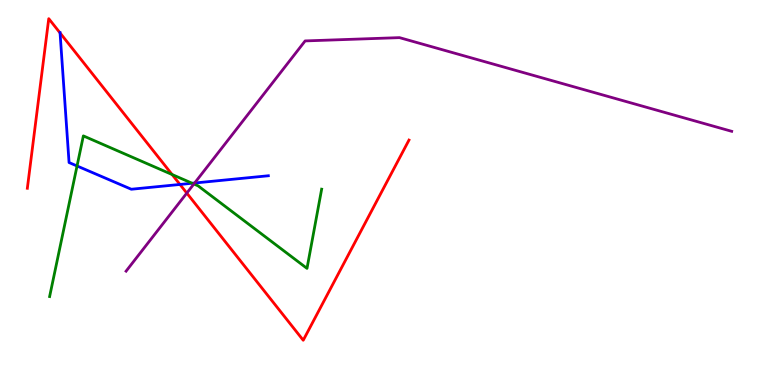[{'lines': ['blue', 'red'], 'intersections': [{'x': 0.775, 'y': 9.14}, {'x': 2.32, 'y': 5.21}]}, {'lines': ['green', 'red'], 'intersections': [{'x': 2.22, 'y': 5.47}]}, {'lines': ['purple', 'red'], 'intersections': [{'x': 2.41, 'y': 4.98}]}, {'lines': ['blue', 'green'], 'intersections': [{'x': 0.994, 'y': 5.69}, {'x': 2.48, 'y': 5.24}]}, {'lines': ['blue', 'purple'], 'intersections': [{'x': 2.51, 'y': 5.25}]}, {'lines': ['green', 'purple'], 'intersections': [{'x': 2.5, 'y': 5.22}]}]